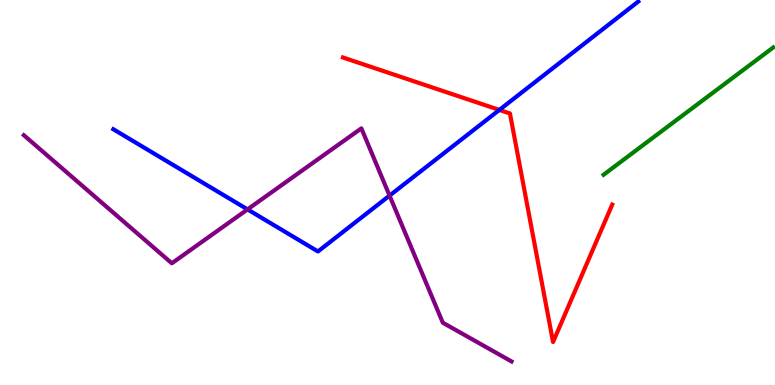[{'lines': ['blue', 'red'], 'intersections': [{'x': 6.44, 'y': 7.14}]}, {'lines': ['green', 'red'], 'intersections': []}, {'lines': ['purple', 'red'], 'intersections': []}, {'lines': ['blue', 'green'], 'intersections': []}, {'lines': ['blue', 'purple'], 'intersections': [{'x': 3.19, 'y': 4.56}, {'x': 5.03, 'y': 4.92}]}, {'lines': ['green', 'purple'], 'intersections': []}]